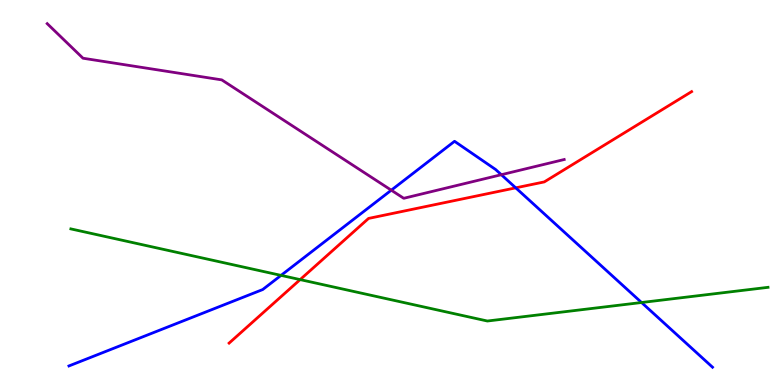[{'lines': ['blue', 'red'], 'intersections': [{'x': 6.65, 'y': 5.12}]}, {'lines': ['green', 'red'], 'intersections': [{'x': 3.87, 'y': 2.74}]}, {'lines': ['purple', 'red'], 'intersections': []}, {'lines': ['blue', 'green'], 'intersections': [{'x': 3.63, 'y': 2.85}, {'x': 8.28, 'y': 2.14}]}, {'lines': ['blue', 'purple'], 'intersections': [{'x': 5.05, 'y': 5.06}, {'x': 6.47, 'y': 5.46}]}, {'lines': ['green', 'purple'], 'intersections': []}]